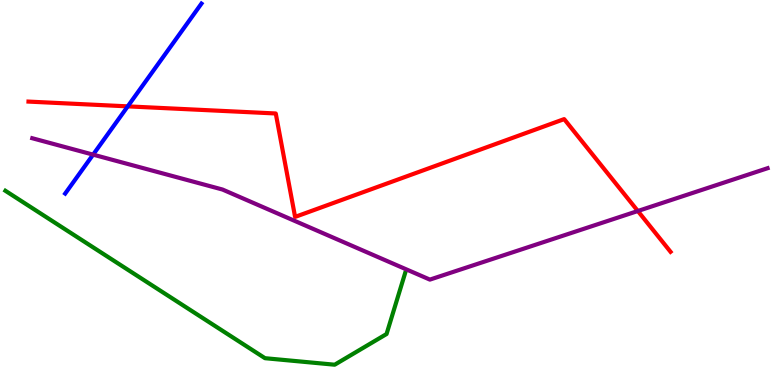[{'lines': ['blue', 'red'], 'intersections': [{'x': 1.65, 'y': 7.24}]}, {'lines': ['green', 'red'], 'intersections': []}, {'lines': ['purple', 'red'], 'intersections': [{'x': 8.23, 'y': 4.52}]}, {'lines': ['blue', 'green'], 'intersections': []}, {'lines': ['blue', 'purple'], 'intersections': [{'x': 1.2, 'y': 5.98}]}, {'lines': ['green', 'purple'], 'intersections': []}]